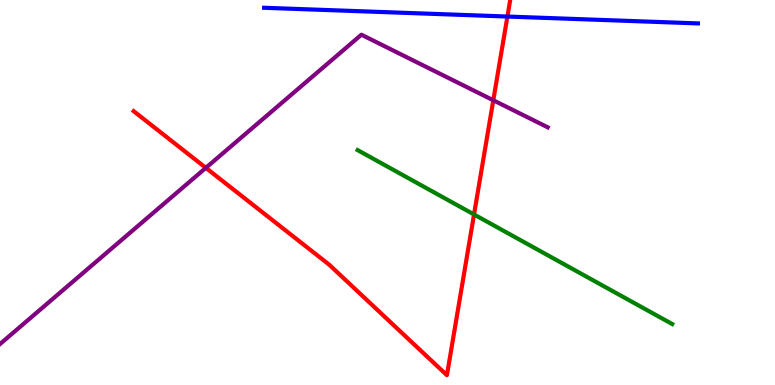[{'lines': ['blue', 'red'], 'intersections': [{'x': 6.55, 'y': 9.57}]}, {'lines': ['green', 'red'], 'intersections': [{'x': 6.12, 'y': 4.43}]}, {'lines': ['purple', 'red'], 'intersections': [{'x': 2.66, 'y': 5.64}, {'x': 6.37, 'y': 7.4}]}, {'lines': ['blue', 'green'], 'intersections': []}, {'lines': ['blue', 'purple'], 'intersections': []}, {'lines': ['green', 'purple'], 'intersections': []}]